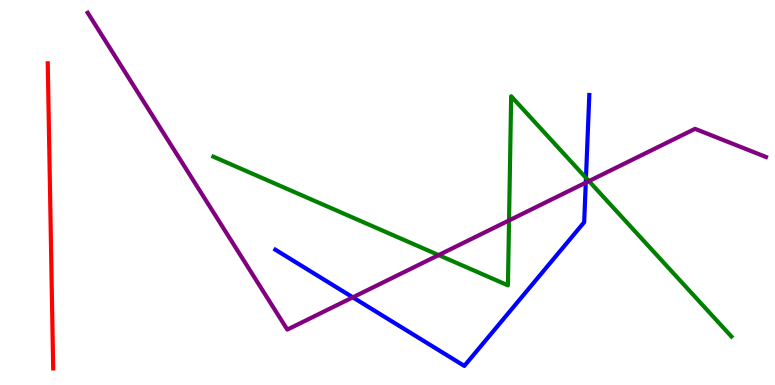[{'lines': ['blue', 'red'], 'intersections': []}, {'lines': ['green', 'red'], 'intersections': []}, {'lines': ['purple', 'red'], 'intersections': []}, {'lines': ['blue', 'green'], 'intersections': [{'x': 7.56, 'y': 5.38}]}, {'lines': ['blue', 'purple'], 'intersections': [{'x': 4.55, 'y': 2.28}, {'x': 7.56, 'y': 5.26}]}, {'lines': ['green', 'purple'], 'intersections': [{'x': 5.66, 'y': 3.37}, {'x': 6.57, 'y': 4.27}, {'x': 7.6, 'y': 5.3}]}]